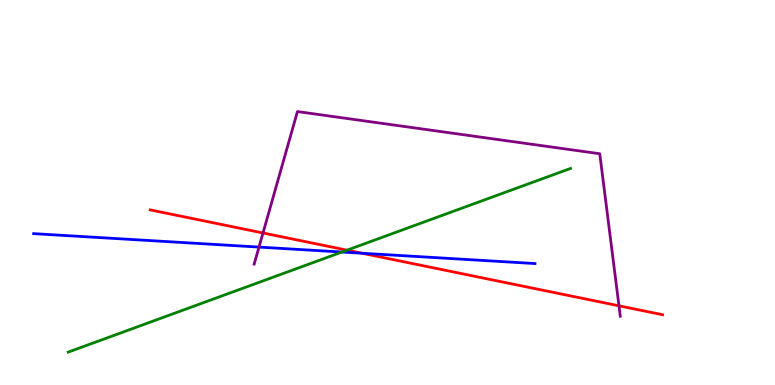[{'lines': ['blue', 'red'], 'intersections': [{'x': 4.67, 'y': 3.42}]}, {'lines': ['green', 'red'], 'intersections': [{'x': 4.48, 'y': 3.5}]}, {'lines': ['purple', 'red'], 'intersections': [{'x': 3.39, 'y': 3.95}, {'x': 7.99, 'y': 2.06}]}, {'lines': ['blue', 'green'], 'intersections': [{'x': 4.41, 'y': 3.45}]}, {'lines': ['blue', 'purple'], 'intersections': [{'x': 3.34, 'y': 3.58}]}, {'lines': ['green', 'purple'], 'intersections': []}]